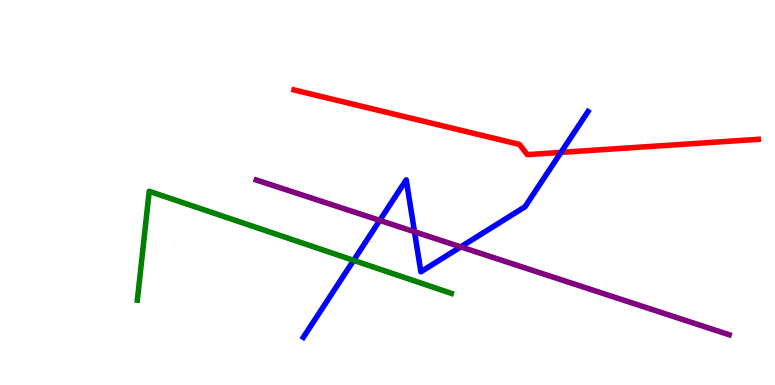[{'lines': ['blue', 'red'], 'intersections': [{'x': 7.24, 'y': 6.04}]}, {'lines': ['green', 'red'], 'intersections': []}, {'lines': ['purple', 'red'], 'intersections': []}, {'lines': ['blue', 'green'], 'intersections': [{'x': 4.56, 'y': 3.24}]}, {'lines': ['blue', 'purple'], 'intersections': [{'x': 4.9, 'y': 4.28}, {'x': 5.35, 'y': 3.98}, {'x': 5.94, 'y': 3.59}]}, {'lines': ['green', 'purple'], 'intersections': []}]